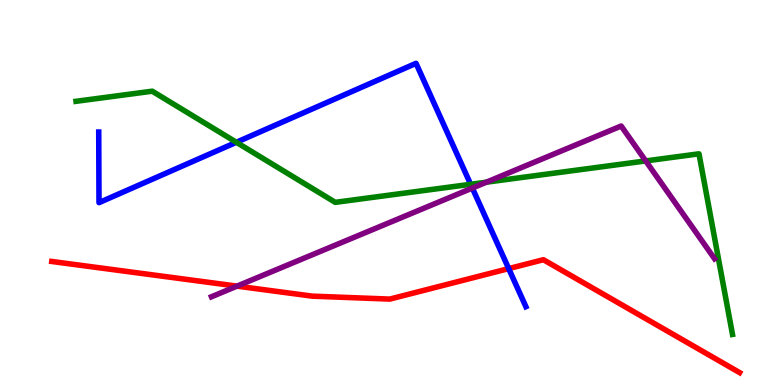[{'lines': ['blue', 'red'], 'intersections': [{'x': 6.56, 'y': 3.02}]}, {'lines': ['green', 'red'], 'intersections': []}, {'lines': ['purple', 'red'], 'intersections': [{'x': 3.06, 'y': 2.57}]}, {'lines': ['blue', 'green'], 'intersections': [{'x': 3.05, 'y': 6.3}, {'x': 6.07, 'y': 5.21}]}, {'lines': ['blue', 'purple'], 'intersections': [{'x': 6.09, 'y': 5.12}]}, {'lines': ['green', 'purple'], 'intersections': [{'x': 6.28, 'y': 5.27}, {'x': 8.33, 'y': 5.82}]}]